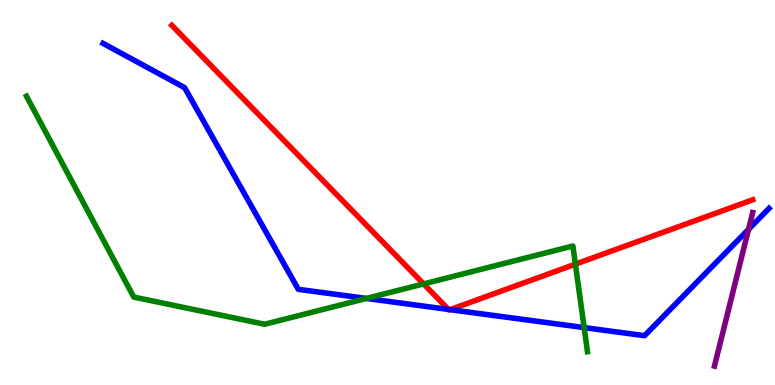[{'lines': ['blue', 'red'], 'intersections': [{'x': 5.79, 'y': 1.96}, {'x': 5.81, 'y': 1.96}]}, {'lines': ['green', 'red'], 'intersections': [{'x': 5.47, 'y': 2.63}, {'x': 7.42, 'y': 3.14}]}, {'lines': ['purple', 'red'], 'intersections': []}, {'lines': ['blue', 'green'], 'intersections': [{'x': 4.73, 'y': 2.25}, {'x': 7.54, 'y': 1.49}]}, {'lines': ['blue', 'purple'], 'intersections': [{'x': 9.66, 'y': 4.04}]}, {'lines': ['green', 'purple'], 'intersections': []}]